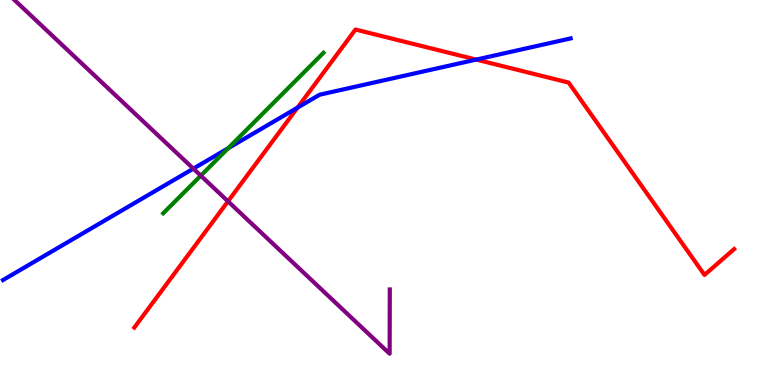[{'lines': ['blue', 'red'], 'intersections': [{'x': 3.84, 'y': 7.2}, {'x': 6.15, 'y': 8.45}]}, {'lines': ['green', 'red'], 'intersections': []}, {'lines': ['purple', 'red'], 'intersections': [{'x': 2.94, 'y': 4.77}]}, {'lines': ['blue', 'green'], 'intersections': [{'x': 2.94, 'y': 6.15}]}, {'lines': ['blue', 'purple'], 'intersections': [{'x': 2.49, 'y': 5.62}]}, {'lines': ['green', 'purple'], 'intersections': [{'x': 2.59, 'y': 5.44}]}]